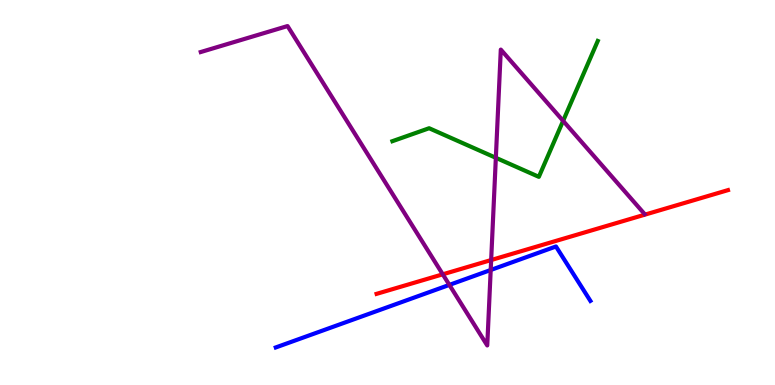[{'lines': ['blue', 'red'], 'intersections': []}, {'lines': ['green', 'red'], 'intersections': []}, {'lines': ['purple', 'red'], 'intersections': [{'x': 5.71, 'y': 2.87}, {'x': 6.34, 'y': 3.25}]}, {'lines': ['blue', 'green'], 'intersections': []}, {'lines': ['blue', 'purple'], 'intersections': [{'x': 5.8, 'y': 2.6}, {'x': 6.33, 'y': 2.99}]}, {'lines': ['green', 'purple'], 'intersections': [{'x': 6.4, 'y': 5.9}, {'x': 7.27, 'y': 6.86}]}]